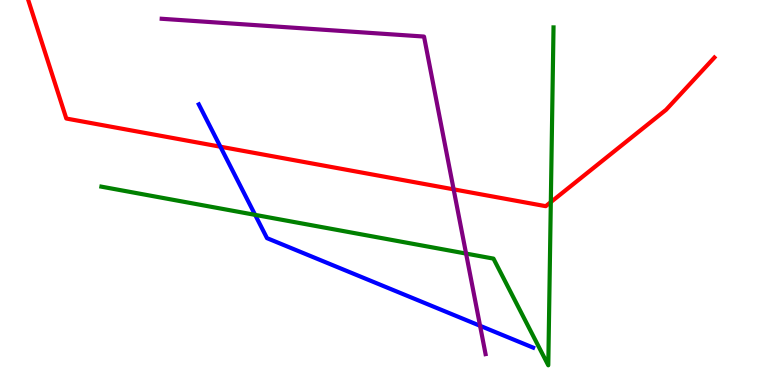[{'lines': ['blue', 'red'], 'intersections': [{'x': 2.84, 'y': 6.19}]}, {'lines': ['green', 'red'], 'intersections': [{'x': 7.11, 'y': 4.75}]}, {'lines': ['purple', 'red'], 'intersections': [{'x': 5.85, 'y': 5.08}]}, {'lines': ['blue', 'green'], 'intersections': [{'x': 3.29, 'y': 4.42}]}, {'lines': ['blue', 'purple'], 'intersections': [{'x': 6.19, 'y': 1.54}]}, {'lines': ['green', 'purple'], 'intersections': [{'x': 6.01, 'y': 3.41}]}]